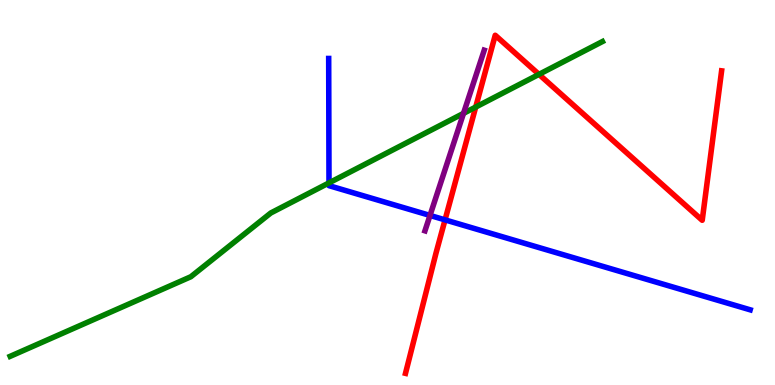[{'lines': ['blue', 'red'], 'intersections': [{'x': 5.74, 'y': 4.29}]}, {'lines': ['green', 'red'], 'intersections': [{'x': 6.14, 'y': 7.22}, {'x': 6.95, 'y': 8.07}]}, {'lines': ['purple', 'red'], 'intersections': []}, {'lines': ['blue', 'green'], 'intersections': [{'x': 4.25, 'y': 5.25}]}, {'lines': ['blue', 'purple'], 'intersections': [{'x': 5.55, 'y': 4.4}]}, {'lines': ['green', 'purple'], 'intersections': [{'x': 5.98, 'y': 7.06}]}]